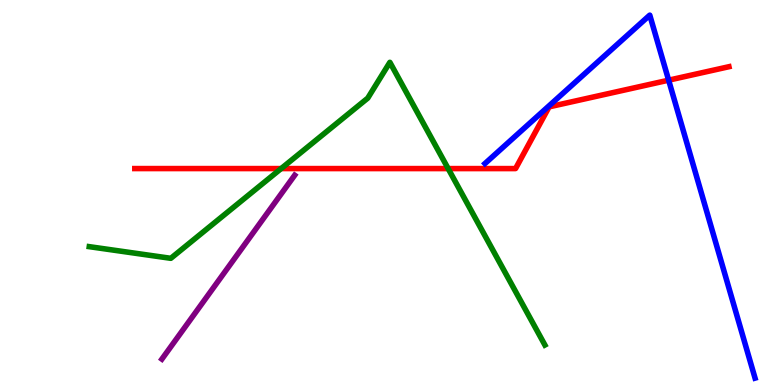[{'lines': ['blue', 'red'], 'intersections': [{'x': 8.63, 'y': 7.92}]}, {'lines': ['green', 'red'], 'intersections': [{'x': 3.63, 'y': 5.62}, {'x': 5.78, 'y': 5.62}]}, {'lines': ['purple', 'red'], 'intersections': []}, {'lines': ['blue', 'green'], 'intersections': []}, {'lines': ['blue', 'purple'], 'intersections': []}, {'lines': ['green', 'purple'], 'intersections': []}]